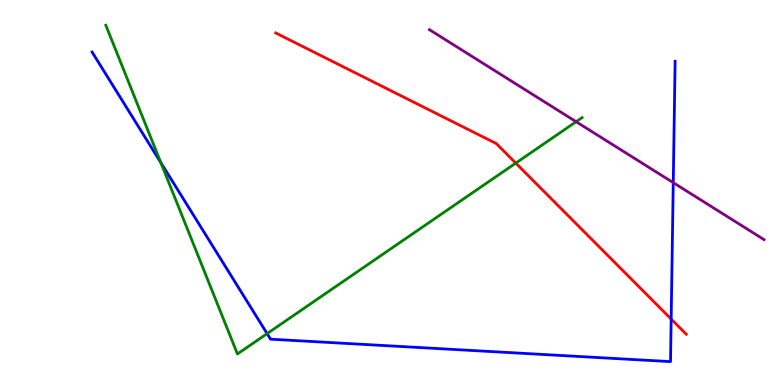[{'lines': ['blue', 'red'], 'intersections': [{'x': 8.66, 'y': 1.71}]}, {'lines': ['green', 'red'], 'intersections': [{'x': 6.65, 'y': 5.76}]}, {'lines': ['purple', 'red'], 'intersections': []}, {'lines': ['blue', 'green'], 'intersections': [{'x': 2.08, 'y': 5.78}, {'x': 3.45, 'y': 1.33}]}, {'lines': ['blue', 'purple'], 'intersections': [{'x': 8.69, 'y': 5.26}]}, {'lines': ['green', 'purple'], 'intersections': [{'x': 7.43, 'y': 6.84}]}]